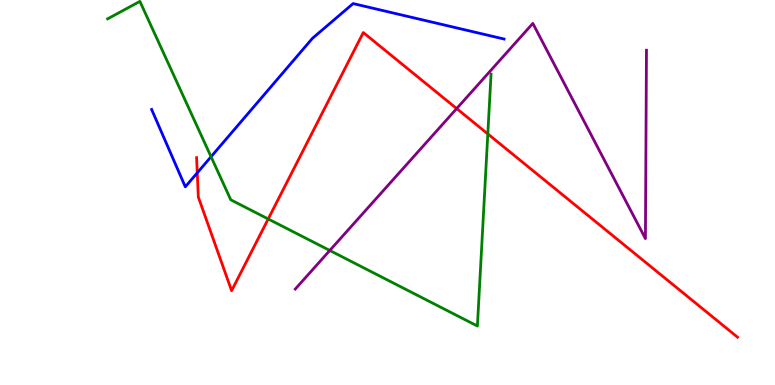[{'lines': ['blue', 'red'], 'intersections': [{'x': 2.55, 'y': 5.51}]}, {'lines': ['green', 'red'], 'intersections': [{'x': 3.46, 'y': 4.31}, {'x': 6.29, 'y': 6.52}]}, {'lines': ['purple', 'red'], 'intersections': [{'x': 5.89, 'y': 7.18}]}, {'lines': ['blue', 'green'], 'intersections': [{'x': 2.72, 'y': 5.93}]}, {'lines': ['blue', 'purple'], 'intersections': []}, {'lines': ['green', 'purple'], 'intersections': [{'x': 4.26, 'y': 3.49}]}]